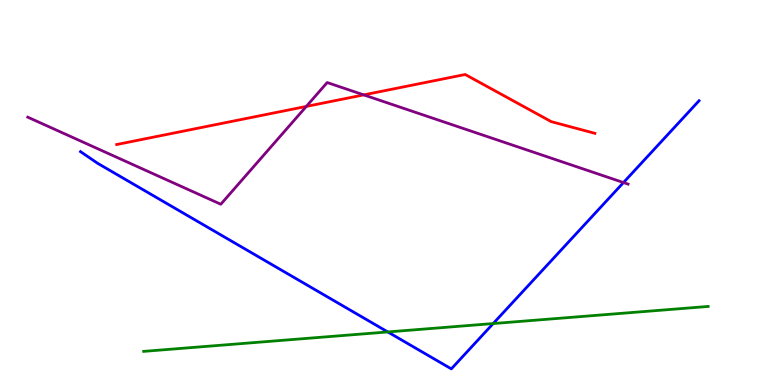[{'lines': ['blue', 'red'], 'intersections': []}, {'lines': ['green', 'red'], 'intersections': []}, {'lines': ['purple', 'red'], 'intersections': [{'x': 3.95, 'y': 7.24}, {'x': 4.69, 'y': 7.54}]}, {'lines': ['blue', 'green'], 'intersections': [{'x': 5.0, 'y': 1.38}, {'x': 6.36, 'y': 1.6}]}, {'lines': ['blue', 'purple'], 'intersections': [{'x': 8.04, 'y': 5.26}]}, {'lines': ['green', 'purple'], 'intersections': []}]